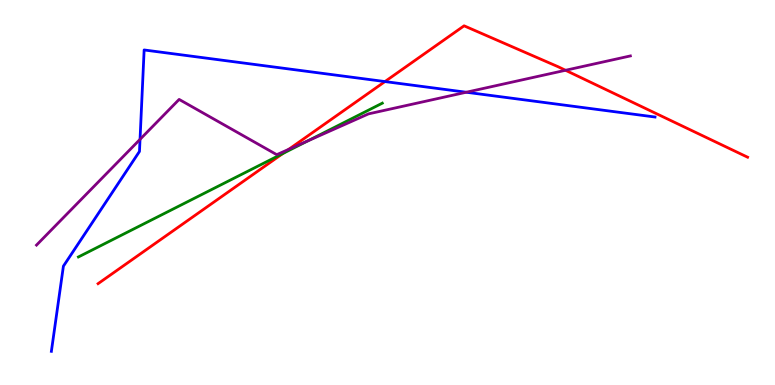[{'lines': ['blue', 'red'], 'intersections': [{'x': 4.97, 'y': 7.88}]}, {'lines': ['green', 'red'], 'intersections': [{'x': 3.65, 'y': 6.01}]}, {'lines': ['purple', 'red'], 'intersections': [{'x': 3.73, 'y': 6.12}, {'x': 7.3, 'y': 8.17}]}, {'lines': ['blue', 'green'], 'intersections': []}, {'lines': ['blue', 'purple'], 'intersections': [{'x': 1.81, 'y': 6.38}, {'x': 6.02, 'y': 7.6}]}, {'lines': ['green', 'purple'], 'intersections': [{'x': 3.97, 'y': 6.34}]}]